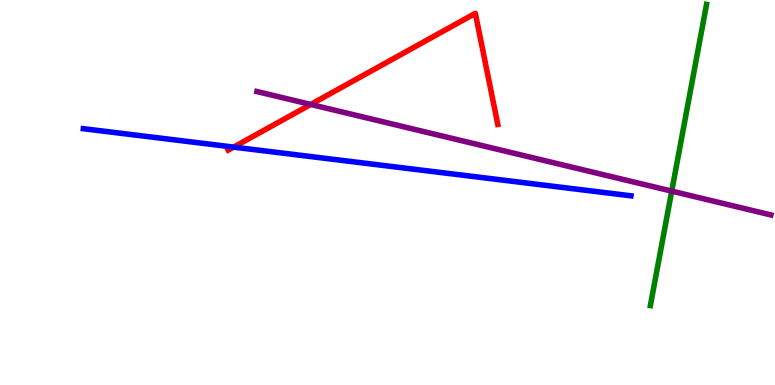[{'lines': ['blue', 'red'], 'intersections': [{'x': 3.01, 'y': 6.18}]}, {'lines': ['green', 'red'], 'intersections': []}, {'lines': ['purple', 'red'], 'intersections': [{'x': 4.01, 'y': 7.29}]}, {'lines': ['blue', 'green'], 'intersections': []}, {'lines': ['blue', 'purple'], 'intersections': []}, {'lines': ['green', 'purple'], 'intersections': [{'x': 8.67, 'y': 5.04}]}]